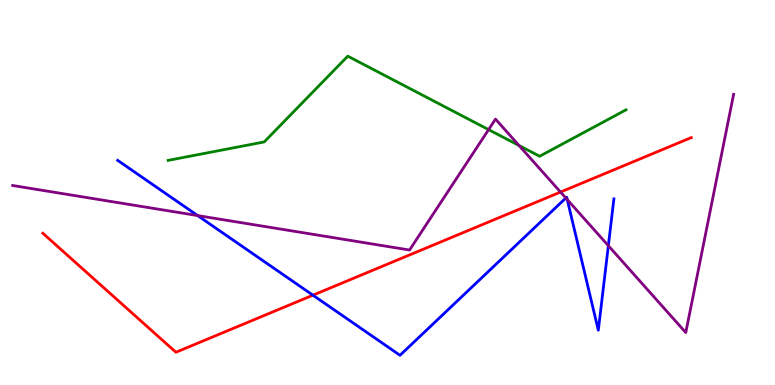[{'lines': ['blue', 'red'], 'intersections': [{'x': 4.04, 'y': 2.33}]}, {'lines': ['green', 'red'], 'intersections': []}, {'lines': ['purple', 'red'], 'intersections': [{'x': 7.23, 'y': 5.01}]}, {'lines': ['blue', 'green'], 'intersections': []}, {'lines': ['blue', 'purple'], 'intersections': [{'x': 2.55, 'y': 4.4}, {'x': 7.3, 'y': 4.86}, {'x': 7.32, 'y': 4.82}, {'x': 7.85, 'y': 3.62}]}, {'lines': ['green', 'purple'], 'intersections': [{'x': 6.3, 'y': 6.63}, {'x': 6.7, 'y': 6.22}]}]